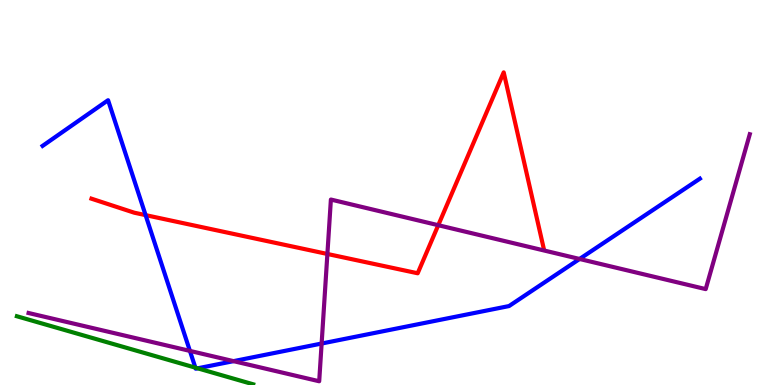[{'lines': ['blue', 'red'], 'intersections': [{'x': 1.88, 'y': 4.41}]}, {'lines': ['green', 'red'], 'intersections': []}, {'lines': ['purple', 'red'], 'intersections': [{'x': 4.22, 'y': 3.4}, {'x': 5.65, 'y': 4.15}]}, {'lines': ['blue', 'green'], 'intersections': [{'x': 2.52, 'y': 0.45}, {'x': 2.55, 'y': 0.433}]}, {'lines': ['blue', 'purple'], 'intersections': [{'x': 2.45, 'y': 0.886}, {'x': 3.01, 'y': 0.62}, {'x': 4.15, 'y': 1.08}, {'x': 7.48, 'y': 3.27}]}, {'lines': ['green', 'purple'], 'intersections': []}]